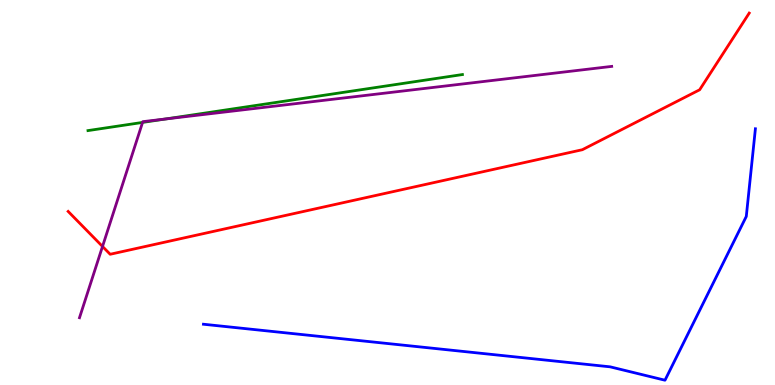[{'lines': ['blue', 'red'], 'intersections': []}, {'lines': ['green', 'red'], 'intersections': []}, {'lines': ['purple', 'red'], 'intersections': [{'x': 1.32, 'y': 3.6}]}, {'lines': ['blue', 'green'], 'intersections': []}, {'lines': ['blue', 'purple'], 'intersections': []}, {'lines': ['green', 'purple'], 'intersections': [{'x': 1.84, 'y': 6.82}, {'x': 2.14, 'y': 6.91}]}]